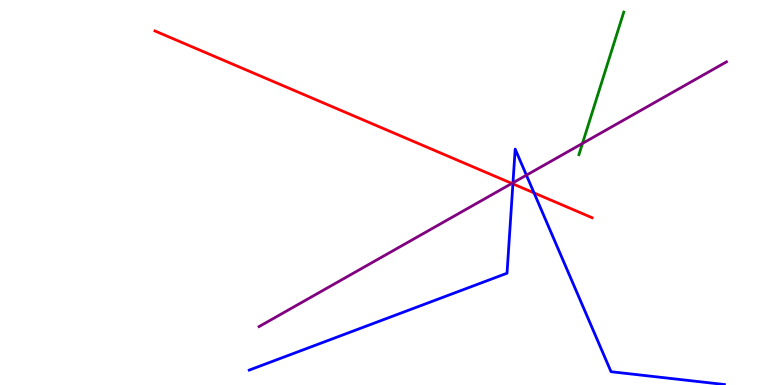[{'lines': ['blue', 'red'], 'intersections': [{'x': 6.62, 'y': 5.22}, {'x': 6.89, 'y': 4.99}]}, {'lines': ['green', 'red'], 'intersections': []}, {'lines': ['purple', 'red'], 'intersections': [{'x': 6.6, 'y': 5.24}]}, {'lines': ['blue', 'green'], 'intersections': []}, {'lines': ['blue', 'purple'], 'intersections': [{'x': 6.62, 'y': 5.25}, {'x': 6.79, 'y': 5.45}]}, {'lines': ['green', 'purple'], 'intersections': [{'x': 7.52, 'y': 6.27}]}]